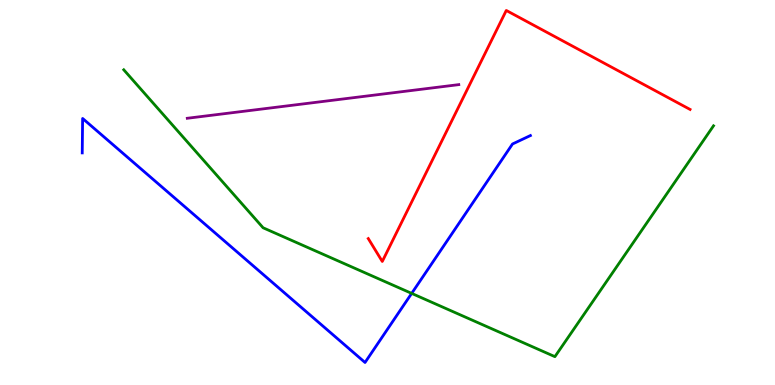[{'lines': ['blue', 'red'], 'intersections': []}, {'lines': ['green', 'red'], 'intersections': []}, {'lines': ['purple', 'red'], 'intersections': []}, {'lines': ['blue', 'green'], 'intersections': [{'x': 5.31, 'y': 2.38}]}, {'lines': ['blue', 'purple'], 'intersections': []}, {'lines': ['green', 'purple'], 'intersections': []}]